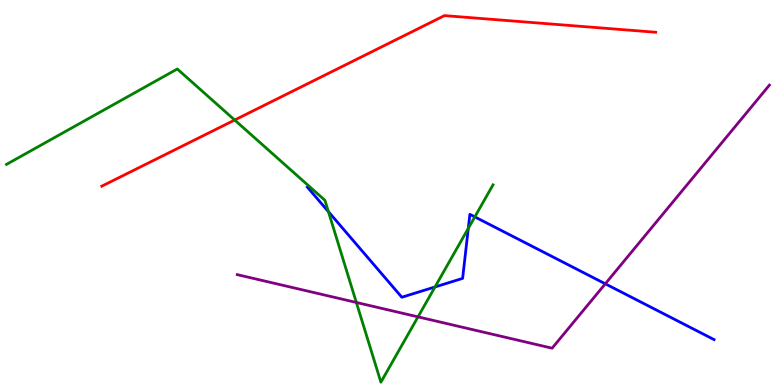[{'lines': ['blue', 'red'], 'intersections': []}, {'lines': ['green', 'red'], 'intersections': [{'x': 3.03, 'y': 6.88}]}, {'lines': ['purple', 'red'], 'intersections': []}, {'lines': ['blue', 'green'], 'intersections': [{'x': 4.24, 'y': 4.5}, {'x': 5.61, 'y': 2.55}, {'x': 6.04, 'y': 4.07}, {'x': 6.13, 'y': 4.37}]}, {'lines': ['blue', 'purple'], 'intersections': [{'x': 7.81, 'y': 2.63}]}, {'lines': ['green', 'purple'], 'intersections': [{'x': 4.6, 'y': 2.14}, {'x': 5.39, 'y': 1.77}]}]